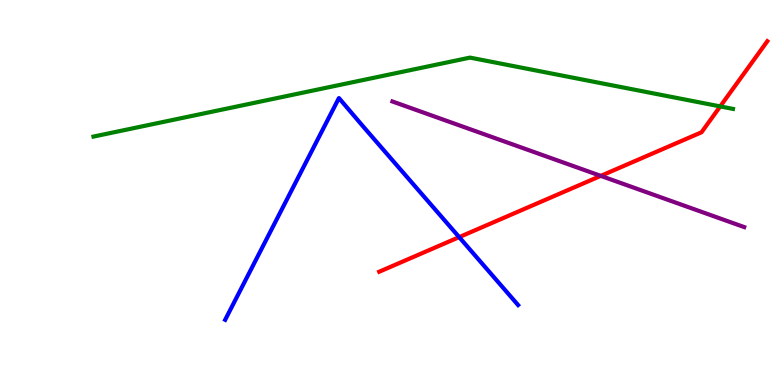[{'lines': ['blue', 'red'], 'intersections': [{'x': 5.92, 'y': 3.84}]}, {'lines': ['green', 'red'], 'intersections': [{'x': 9.29, 'y': 7.24}]}, {'lines': ['purple', 'red'], 'intersections': [{'x': 7.75, 'y': 5.43}]}, {'lines': ['blue', 'green'], 'intersections': []}, {'lines': ['blue', 'purple'], 'intersections': []}, {'lines': ['green', 'purple'], 'intersections': []}]